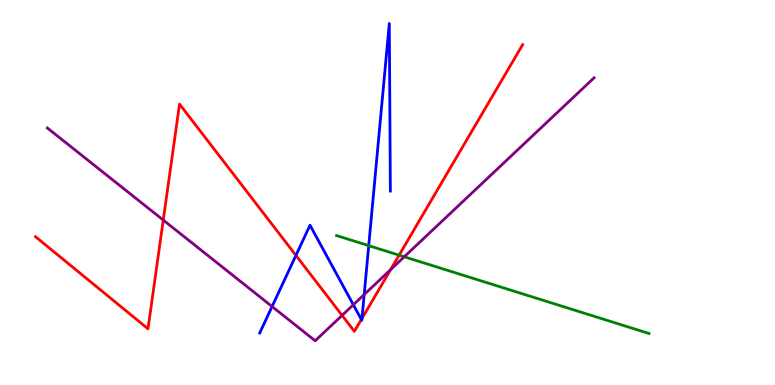[{'lines': ['blue', 'red'], 'intersections': [{'x': 3.82, 'y': 3.37}, {'x': 4.66, 'y': 1.7}, {'x': 4.67, 'y': 1.73}]}, {'lines': ['green', 'red'], 'intersections': [{'x': 5.15, 'y': 3.37}]}, {'lines': ['purple', 'red'], 'intersections': [{'x': 2.11, 'y': 4.28}, {'x': 4.41, 'y': 1.81}, {'x': 5.04, 'y': 3.0}]}, {'lines': ['blue', 'green'], 'intersections': [{'x': 4.76, 'y': 3.62}]}, {'lines': ['blue', 'purple'], 'intersections': [{'x': 3.51, 'y': 2.04}, {'x': 4.56, 'y': 2.08}, {'x': 4.7, 'y': 2.35}]}, {'lines': ['green', 'purple'], 'intersections': [{'x': 5.22, 'y': 3.33}]}]